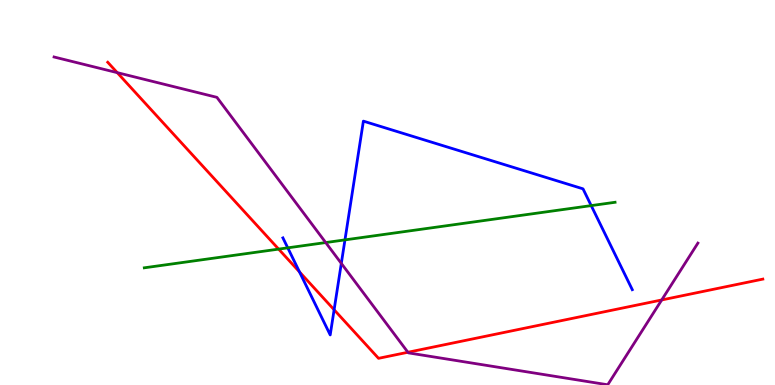[{'lines': ['blue', 'red'], 'intersections': [{'x': 3.86, 'y': 2.94}, {'x': 4.31, 'y': 1.95}]}, {'lines': ['green', 'red'], 'intersections': [{'x': 3.6, 'y': 3.53}]}, {'lines': ['purple', 'red'], 'intersections': [{'x': 1.51, 'y': 8.11}, {'x': 5.26, 'y': 0.85}, {'x': 8.54, 'y': 2.21}]}, {'lines': ['blue', 'green'], 'intersections': [{'x': 3.71, 'y': 3.56}, {'x': 4.45, 'y': 3.77}, {'x': 7.63, 'y': 4.66}]}, {'lines': ['blue', 'purple'], 'intersections': [{'x': 4.4, 'y': 3.16}]}, {'lines': ['green', 'purple'], 'intersections': [{'x': 4.2, 'y': 3.7}]}]